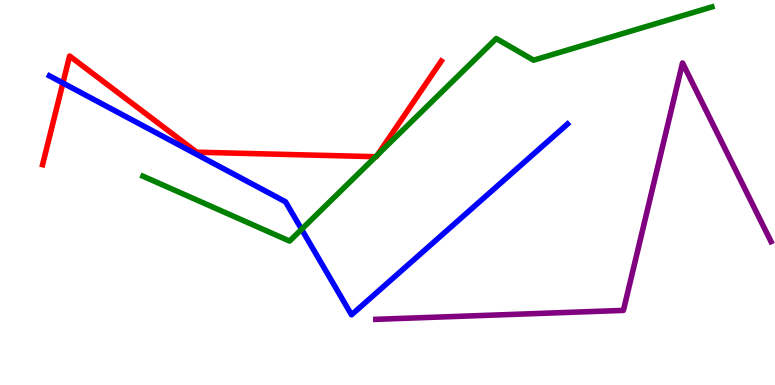[{'lines': ['blue', 'red'], 'intersections': [{'x': 0.812, 'y': 7.84}]}, {'lines': ['green', 'red'], 'intersections': [{'x': 4.85, 'y': 5.93}, {'x': 4.87, 'y': 5.98}]}, {'lines': ['purple', 'red'], 'intersections': []}, {'lines': ['blue', 'green'], 'intersections': [{'x': 3.89, 'y': 4.04}]}, {'lines': ['blue', 'purple'], 'intersections': []}, {'lines': ['green', 'purple'], 'intersections': []}]